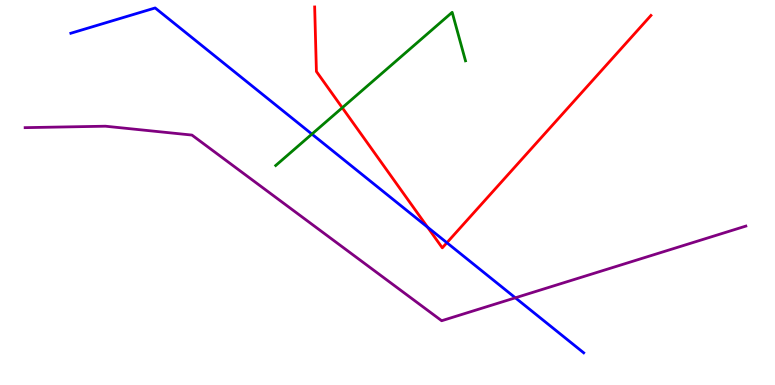[{'lines': ['blue', 'red'], 'intersections': [{'x': 5.52, 'y': 4.1}, {'x': 5.77, 'y': 3.7}]}, {'lines': ['green', 'red'], 'intersections': [{'x': 4.42, 'y': 7.2}]}, {'lines': ['purple', 'red'], 'intersections': []}, {'lines': ['blue', 'green'], 'intersections': [{'x': 4.02, 'y': 6.52}]}, {'lines': ['blue', 'purple'], 'intersections': [{'x': 6.65, 'y': 2.26}]}, {'lines': ['green', 'purple'], 'intersections': []}]